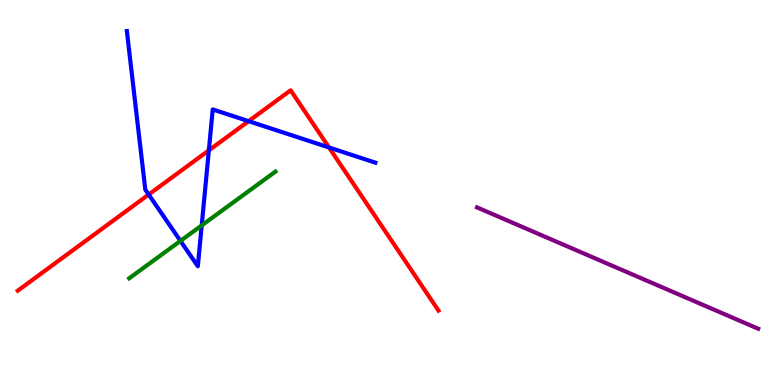[{'lines': ['blue', 'red'], 'intersections': [{'x': 1.92, 'y': 4.95}, {'x': 2.69, 'y': 6.09}, {'x': 3.21, 'y': 6.85}, {'x': 4.25, 'y': 6.17}]}, {'lines': ['green', 'red'], 'intersections': []}, {'lines': ['purple', 'red'], 'intersections': []}, {'lines': ['blue', 'green'], 'intersections': [{'x': 2.33, 'y': 3.74}, {'x': 2.6, 'y': 4.15}]}, {'lines': ['blue', 'purple'], 'intersections': []}, {'lines': ['green', 'purple'], 'intersections': []}]